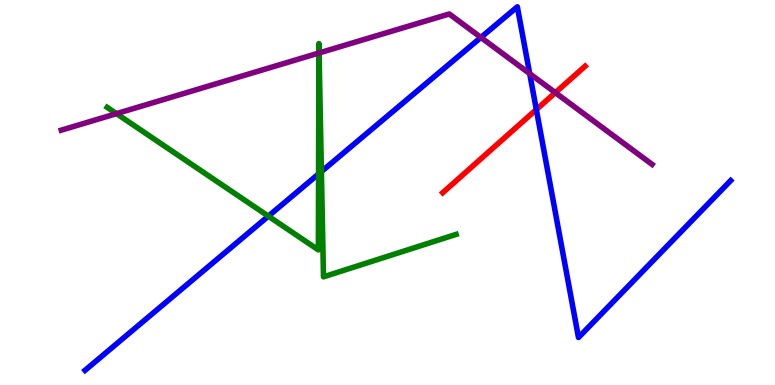[{'lines': ['blue', 'red'], 'intersections': [{'x': 6.92, 'y': 7.15}]}, {'lines': ['green', 'red'], 'intersections': []}, {'lines': ['purple', 'red'], 'intersections': [{'x': 7.17, 'y': 7.59}]}, {'lines': ['blue', 'green'], 'intersections': [{'x': 3.46, 'y': 4.39}, {'x': 4.11, 'y': 5.48}, {'x': 4.15, 'y': 5.54}]}, {'lines': ['blue', 'purple'], 'intersections': [{'x': 6.21, 'y': 9.03}, {'x': 6.83, 'y': 8.09}]}, {'lines': ['green', 'purple'], 'intersections': [{'x': 1.5, 'y': 7.05}, {'x': 4.11, 'y': 8.62}, {'x': 4.12, 'y': 8.62}]}]